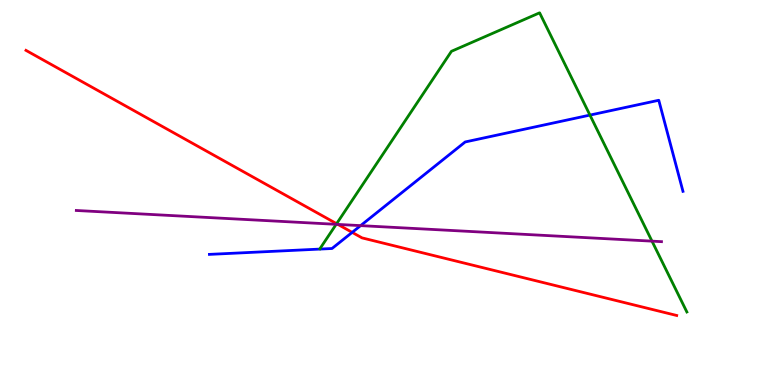[{'lines': ['blue', 'red'], 'intersections': [{'x': 4.54, 'y': 3.96}]}, {'lines': ['green', 'red'], 'intersections': [{'x': 4.34, 'y': 4.19}]}, {'lines': ['purple', 'red'], 'intersections': [{'x': 4.36, 'y': 4.17}]}, {'lines': ['blue', 'green'], 'intersections': [{'x': 7.61, 'y': 7.01}]}, {'lines': ['blue', 'purple'], 'intersections': [{'x': 4.65, 'y': 4.14}]}, {'lines': ['green', 'purple'], 'intersections': [{'x': 4.34, 'y': 4.17}, {'x': 8.41, 'y': 3.74}]}]